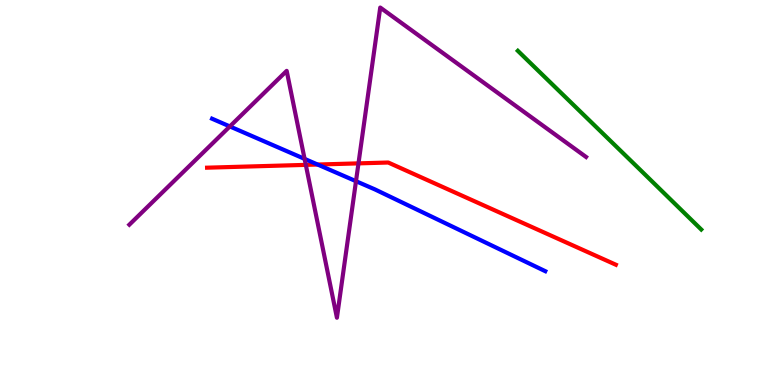[{'lines': ['blue', 'red'], 'intersections': [{'x': 4.1, 'y': 5.73}]}, {'lines': ['green', 'red'], 'intersections': []}, {'lines': ['purple', 'red'], 'intersections': [{'x': 3.95, 'y': 5.72}, {'x': 4.63, 'y': 5.76}]}, {'lines': ['blue', 'green'], 'intersections': []}, {'lines': ['blue', 'purple'], 'intersections': [{'x': 2.97, 'y': 6.72}, {'x': 3.93, 'y': 5.87}, {'x': 4.59, 'y': 5.29}]}, {'lines': ['green', 'purple'], 'intersections': []}]